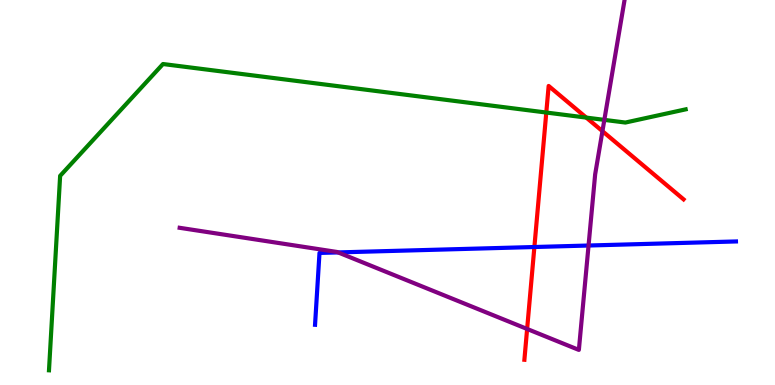[{'lines': ['blue', 'red'], 'intersections': [{'x': 6.9, 'y': 3.58}]}, {'lines': ['green', 'red'], 'intersections': [{'x': 7.05, 'y': 7.08}, {'x': 7.57, 'y': 6.95}]}, {'lines': ['purple', 'red'], 'intersections': [{'x': 6.8, 'y': 1.46}, {'x': 7.77, 'y': 6.59}]}, {'lines': ['blue', 'green'], 'intersections': []}, {'lines': ['blue', 'purple'], 'intersections': [{'x': 4.36, 'y': 3.44}, {'x': 7.59, 'y': 3.62}]}, {'lines': ['green', 'purple'], 'intersections': [{'x': 7.8, 'y': 6.89}]}]